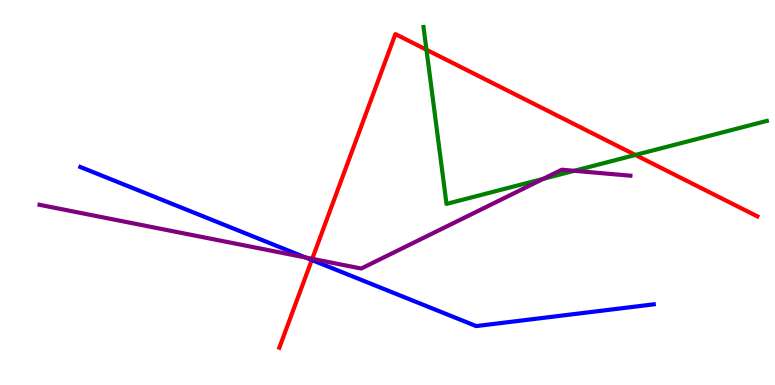[{'lines': ['blue', 'red'], 'intersections': [{'x': 4.02, 'y': 3.25}]}, {'lines': ['green', 'red'], 'intersections': [{'x': 5.5, 'y': 8.71}, {'x': 8.2, 'y': 5.98}]}, {'lines': ['purple', 'red'], 'intersections': [{'x': 4.03, 'y': 3.28}]}, {'lines': ['blue', 'green'], 'intersections': []}, {'lines': ['blue', 'purple'], 'intersections': [{'x': 3.94, 'y': 3.31}]}, {'lines': ['green', 'purple'], 'intersections': [{'x': 7.01, 'y': 5.36}, {'x': 7.41, 'y': 5.56}]}]